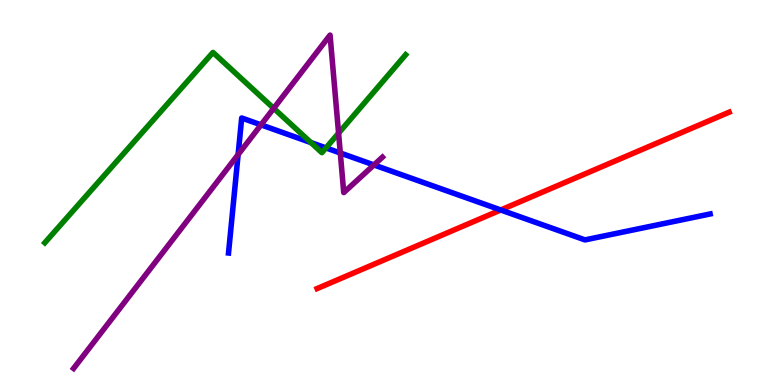[{'lines': ['blue', 'red'], 'intersections': [{'x': 6.46, 'y': 4.55}]}, {'lines': ['green', 'red'], 'intersections': []}, {'lines': ['purple', 'red'], 'intersections': []}, {'lines': ['blue', 'green'], 'intersections': [{'x': 4.01, 'y': 6.3}, {'x': 4.21, 'y': 6.16}]}, {'lines': ['blue', 'purple'], 'intersections': [{'x': 3.07, 'y': 5.98}, {'x': 3.37, 'y': 6.76}, {'x': 4.39, 'y': 6.03}, {'x': 4.82, 'y': 5.72}]}, {'lines': ['green', 'purple'], 'intersections': [{'x': 3.53, 'y': 7.19}, {'x': 4.37, 'y': 6.54}]}]